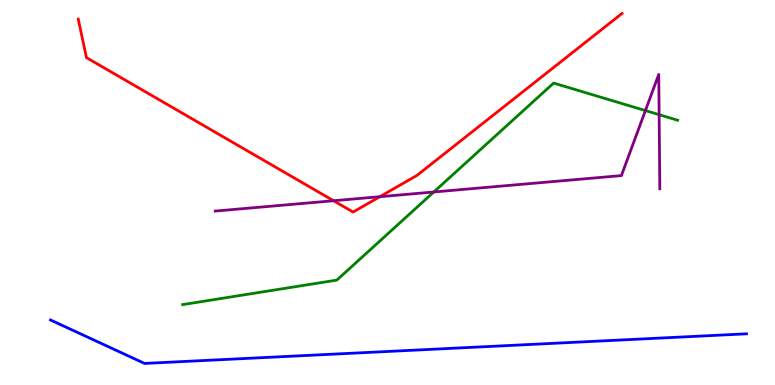[{'lines': ['blue', 'red'], 'intersections': []}, {'lines': ['green', 'red'], 'intersections': []}, {'lines': ['purple', 'red'], 'intersections': [{'x': 4.3, 'y': 4.79}, {'x': 4.9, 'y': 4.89}]}, {'lines': ['blue', 'green'], 'intersections': []}, {'lines': ['blue', 'purple'], 'intersections': []}, {'lines': ['green', 'purple'], 'intersections': [{'x': 5.6, 'y': 5.01}, {'x': 8.33, 'y': 7.13}, {'x': 8.5, 'y': 7.02}]}]